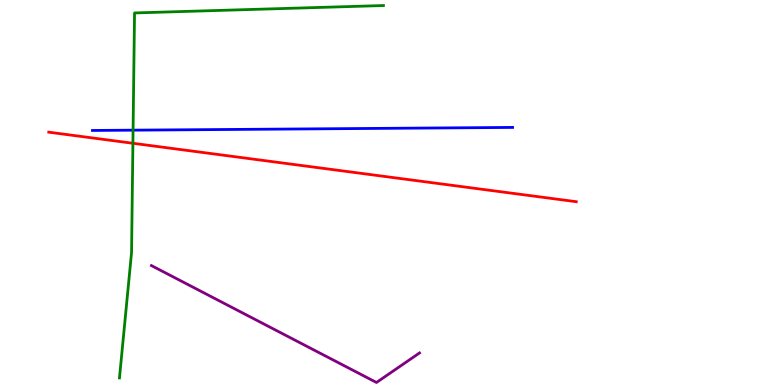[{'lines': ['blue', 'red'], 'intersections': []}, {'lines': ['green', 'red'], 'intersections': [{'x': 1.72, 'y': 6.28}]}, {'lines': ['purple', 'red'], 'intersections': []}, {'lines': ['blue', 'green'], 'intersections': [{'x': 1.72, 'y': 6.62}]}, {'lines': ['blue', 'purple'], 'intersections': []}, {'lines': ['green', 'purple'], 'intersections': []}]